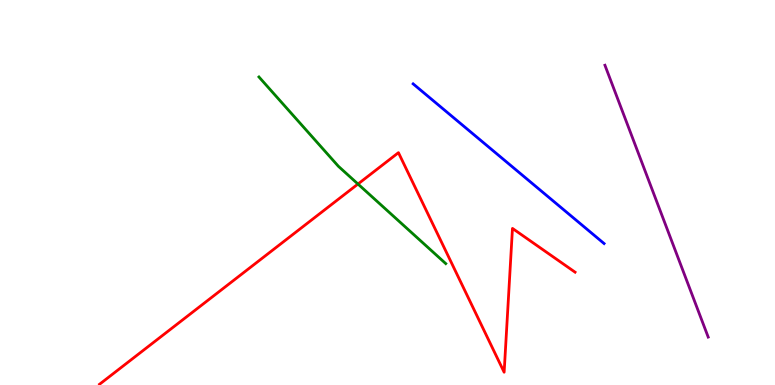[{'lines': ['blue', 'red'], 'intersections': []}, {'lines': ['green', 'red'], 'intersections': [{'x': 4.62, 'y': 5.22}]}, {'lines': ['purple', 'red'], 'intersections': []}, {'lines': ['blue', 'green'], 'intersections': []}, {'lines': ['blue', 'purple'], 'intersections': []}, {'lines': ['green', 'purple'], 'intersections': []}]